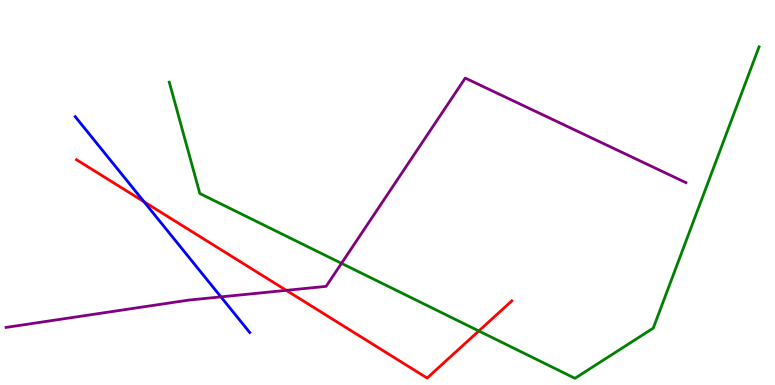[{'lines': ['blue', 'red'], 'intersections': [{'x': 1.86, 'y': 4.76}]}, {'lines': ['green', 'red'], 'intersections': [{'x': 6.18, 'y': 1.4}]}, {'lines': ['purple', 'red'], 'intersections': [{'x': 3.69, 'y': 2.46}]}, {'lines': ['blue', 'green'], 'intersections': []}, {'lines': ['blue', 'purple'], 'intersections': [{'x': 2.85, 'y': 2.29}]}, {'lines': ['green', 'purple'], 'intersections': [{'x': 4.41, 'y': 3.16}]}]